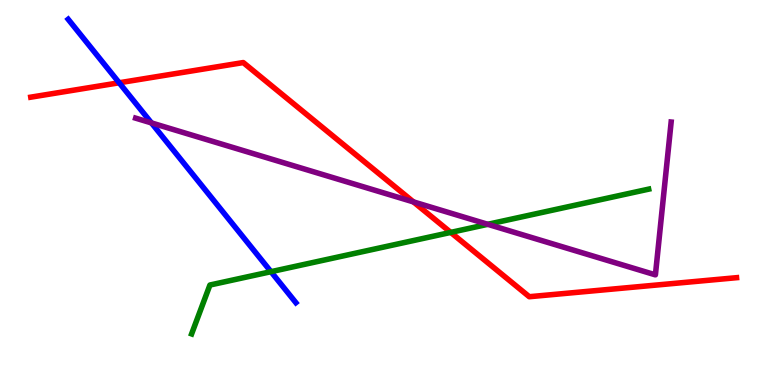[{'lines': ['blue', 'red'], 'intersections': [{'x': 1.54, 'y': 7.85}]}, {'lines': ['green', 'red'], 'intersections': [{'x': 5.82, 'y': 3.96}]}, {'lines': ['purple', 'red'], 'intersections': [{'x': 5.34, 'y': 4.76}]}, {'lines': ['blue', 'green'], 'intersections': [{'x': 3.5, 'y': 2.94}]}, {'lines': ['blue', 'purple'], 'intersections': [{'x': 1.95, 'y': 6.81}]}, {'lines': ['green', 'purple'], 'intersections': [{'x': 6.29, 'y': 4.17}]}]